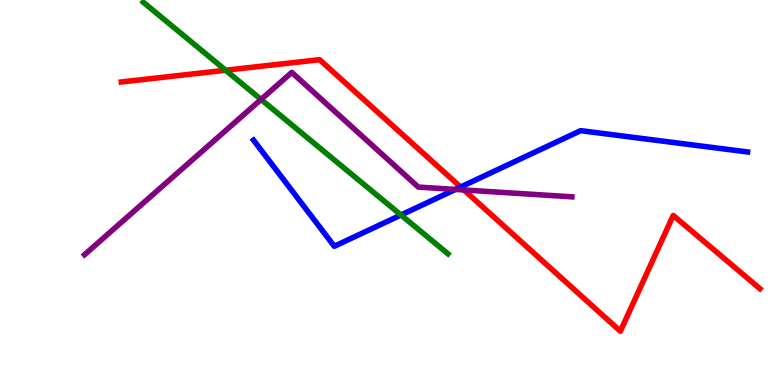[{'lines': ['blue', 'red'], 'intersections': [{'x': 5.94, 'y': 5.14}]}, {'lines': ['green', 'red'], 'intersections': [{'x': 2.91, 'y': 8.18}]}, {'lines': ['purple', 'red'], 'intersections': [{'x': 5.99, 'y': 5.07}]}, {'lines': ['blue', 'green'], 'intersections': [{'x': 5.17, 'y': 4.42}]}, {'lines': ['blue', 'purple'], 'intersections': [{'x': 5.88, 'y': 5.08}]}, {'lines': ['green', 'purple'], 'intersections': [{'x': 3.37, 'y': 7.42}]}]